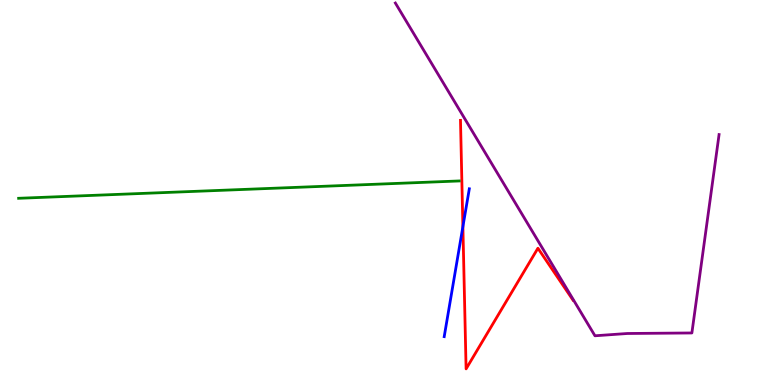[{'lines': ['blue', 'red'], 'intersections': [{'x': 5.97, 'y': 4.11}]}, {'lines': ['green', 'red'], 'intersections': []}, {'lines': ['purple', 'red'], 'intersections': []}, {'lines': ['blue', 'green'], 'intersections': []}, {'lines': ['blue', 'purple'], 'intersections': []}, {'lines': ['green', 'purple'], 'intersections': []}]